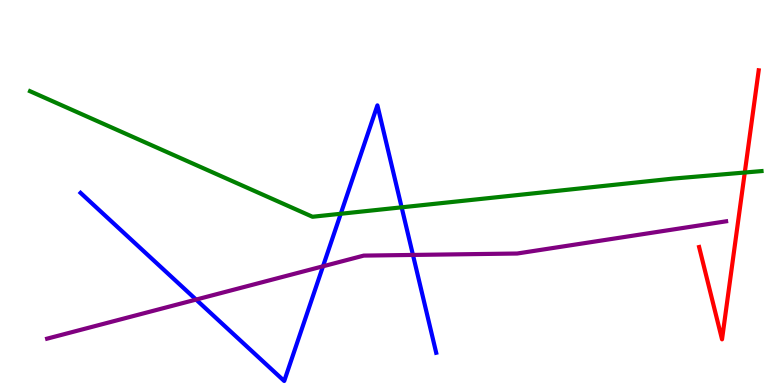[{'lines': ['blue', 'red'], 'intersections': []}, {'lines': ['green', 'red'], 'intersections': [{'x': 9.61, 'y': 5.52}]}, {'lines': ['purple', 'red'], 'intersections': []}, {'lines': ['blue', 'green'], 'intersections': [{'x': 4.4, 'y': 4.45}, {'x': 5.18, 'y': 4.61}]}, {'lines': ['blue', 'purple'], 'intersections': [{'x': 2.53, 'y': 2.22}, {'x': 4.17, 'y': 3.08}, {'x': 5.33, 'y': 3.38}]}, {'lines': ['green', 'purple'], 'intersections': []}]